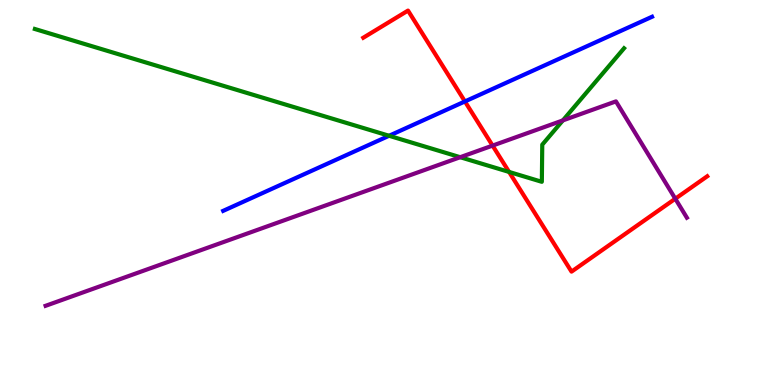[{'lines': ['blue', 'red'], 'intersections': [{'x': 6.0, 'y': 7.37}]}, {'lines': ['green', 'red'], 'intersections': [{'x': 6.57, 'y': 5.53}]}, {'lines': ['purple', 'red'], 'intersections': [{'x': 6.36, 'y': 6.22}, {'x': 8.71, 'y': 4.84}]}, {'lines': ['blue', 'green'], 'intersections': [{'x': 5.02, 'y': 6.47}]}, {'lines': ['blue', 'purple'], 'intersections': []}, {'lines': ['green', 'purple'], 'intersections': [{'x': 5.94, 'y': 5.92}, {'x': 7.26, 'y': 6.87}]}]